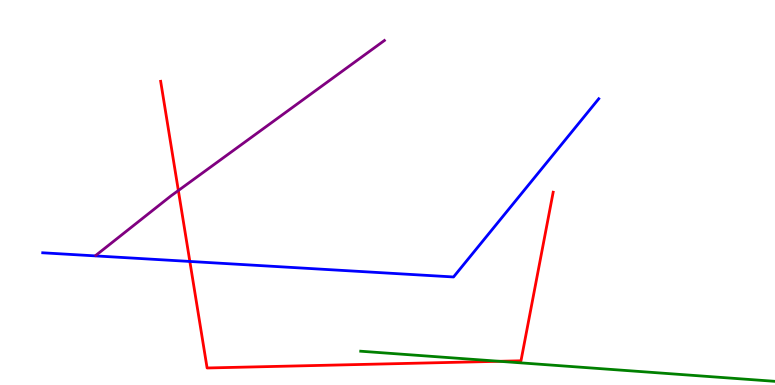[{'lines': ['blue', 'red'], 'intersections': [{'x': 2.45, 'y': 3.21}]}, {'lines': ['green', 'red'], 'intersections': [{'x': 6.44, 'y': 0.616}]}, {'lines': ['purple', 'red'], 'intersections': [{'x': 2.3, 'y': 5.05}]}, {'lines': ['blue', 'green'], 'intersections': []}, {'lines': ['blue', 'purple'], 'intersections': []}, {'lines': ['green', 'purple'], 'intersections': []}]